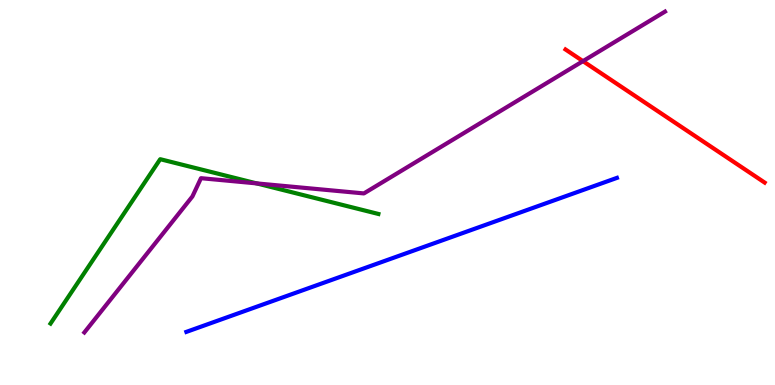[{'lines': ['blue', 'red'], 'intersections': []}, {'lines': ['green', 'red'], 'intersections': []}, {'lines': ['purple', 'red'], 'intersections': [{'x': 7.52, 'y': 8.41}]}, {'lines': ['blue', 'green'], 'intersections': []}, {'lines': ['blue', 'purple'], 'intersections': []}, {'lines': ['green', 'purple'], 'intersections': [{'x': 3.31, 'y': 5.24}]}]